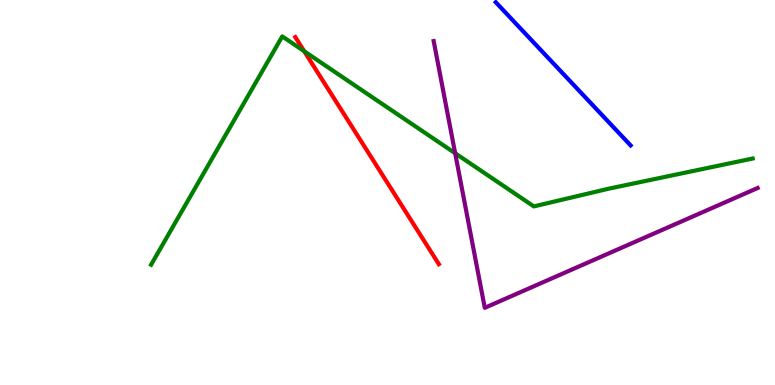[{'lines': ['blue', 'red'], 'intersections': []}, {'lines': ['green', 'red'], 'intersections': [{'x': 3.93, 'y': 8.67}]}, {'lines': ['purple', 'red'], 'intersections': []}, {'lines': ['blue', 'green'], 'intersections': []}, {'lines': ['blue', 'purple'], 'intersections': []}, {'lines': ['green', 'purple'], 'intersections': [{'x': 5.87, 'y': 6.02}]}]